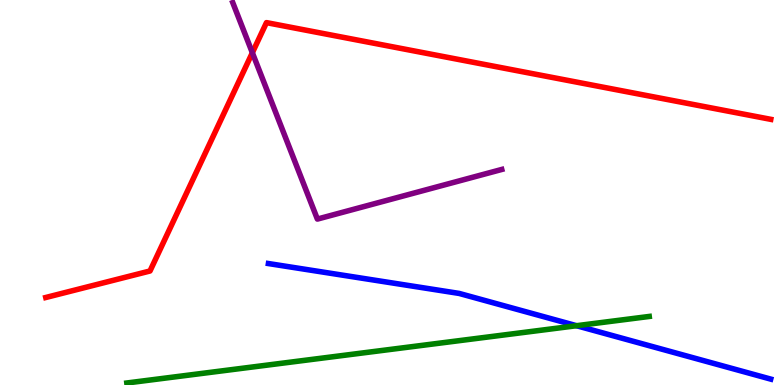[{'lines': ['blue', 'red'], 'intersections': []}, {'lines': ['green', 'red'], 'intersections': []}, {'lines': ['purple', 'red'], 'intersections': [{'x': 3.26, 'y': 8.63}]}, {'lines': ['blue', 'green'], 'intersections': [{'x': 7.44, 'y': 1.54}]}, {'lines': ['blue', 'purple'], 'intersections': []}, {'lines': ['green', 'purple'], 'intersections': []}]